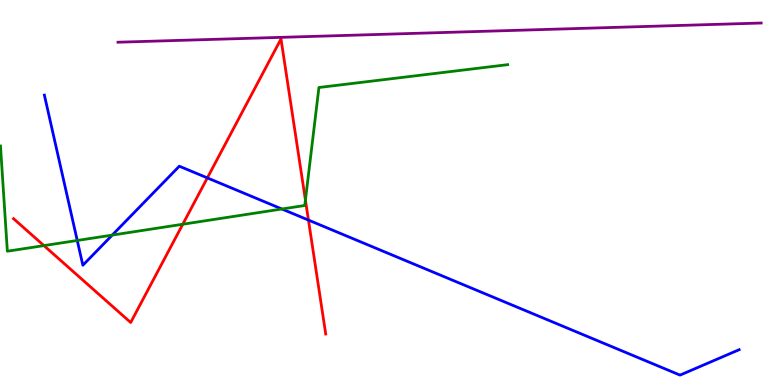[{'lines': ['blue', 'red'], 'intersections': [{'x': 2.68, 'y': 5.38}, {'x': 3.98, 'y': 4.28}]}, {'lines': ['green', 'red'], 'intersections': [{'x': 0.567, 'y': 3.62}, {'x': 2.36, 'y': 4.18}, {'x': 3.94, 'y': 4.8}]}, {'lines': ['purple', 'red'], 'intersections': []}, {'lines': ['blue', 'green'], 'intersections': [{'x': 0.997, 'y': 3.75}, {'x': 1.45, 'y': 3.89}, {'x': 3.64, 'y': 4.57}]}, {'lines': ['blue', 'purple'], 'intersections': []}, {'lines': ['green', 'purple'], 'intersections': []}]